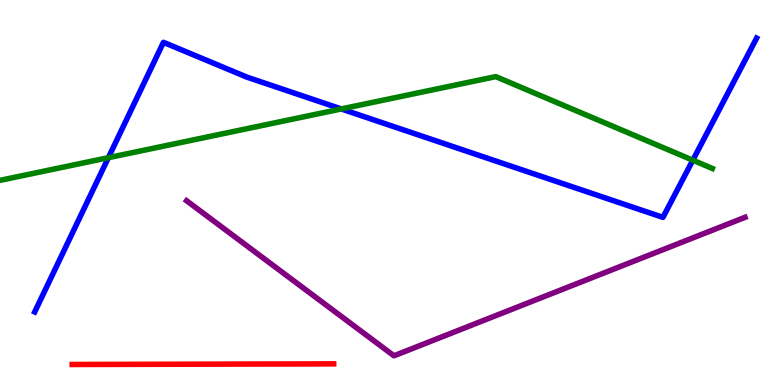[{'lines': ['blue', 'red'], 'intersections': []}, {'lines': ['green', 'red'], 'intersections': []}, {'lines': ['purple', 'red'], 'intersections': []}, {'lines': ['blue', 'green'], 'intersections': [{'x': 1.4, 'y': 5.9}, {'x': 4.4, 'y': 7.17}, {'x': 8.94, 'y': 5.84}]}, {'lines': ['blue', 'purple'], 'intersections': []}, {'lines': ['green', 'purple'], 'intersections': []}]